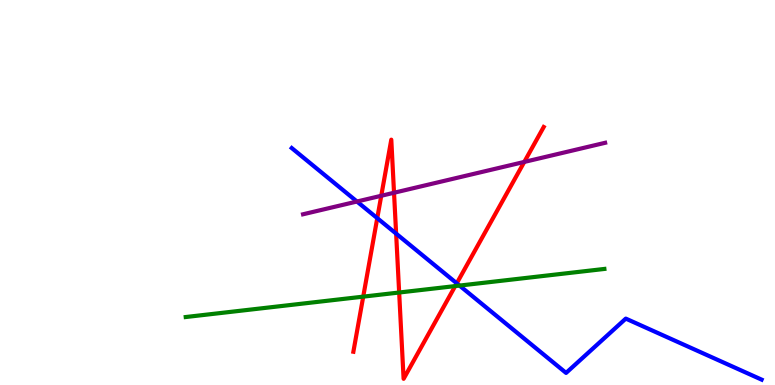[{'lines': ['blue', 'red'], 'intersections': [{'x': 4.87, 'y': 4.33}, {'x': 5.11, 'y': 3.93}, {'x': 5.89, 'y': 2.64}]}, {'lines': ['green', 'red'], 'intersections': [{'x': 4.69, 'y': 2.3}, {'x': 5.15, 'y': 2.4}, {'x': 5.87, 'y': 2.57}]}, {'lines': ['purple', 'red'], 'intersections': [{'x': 4.92, 'y': 4.92}, {'x': 5.08, 'y': 4.99}, {'x': 6.76, 'y': 5.79}]}, {'lines': ['blue', 'green'], 'intersections': [{'x': 5.93, 'y': 2.58}]}, {'lines': ['blue', 'purple'], 'intersections': [{'x': 4.61, 'y': 4.77}]}, {'lines': ['green', 'purple'], 'intersections': []}]